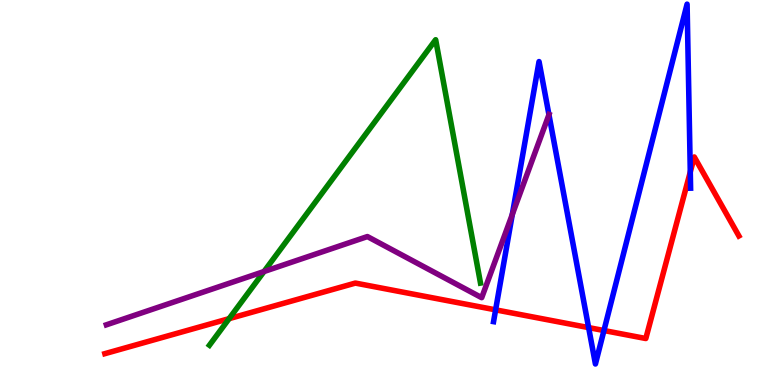[{'lines': ['blue', 'red'], 'intersections': [{'x': 6.4, 'y': 1.95}, {'x': 7.6, 'y': 1.49}, {'x': 7.79, 'y': 1.41}, {'x': 8.91, 'y': 5.53}]}, {'lines': ['green', 'red'], 'intersections': [{'x': 2.96, 'y': 1.72}]}, {'lines': ['purple', 'red'], 'intersections': []}, {'lines': ['blue', 'green'], 'intersections': []}, {'lines': ['blue', 'purple'], 'intersections': [{'x': 6.61, 'y': 4.43}, {'x': 7.08, 'y': 7.02}]}, {'lines': ['green', 'purple'], 'intersections': [{'x': 3.41, 'y': 2.95}]}]